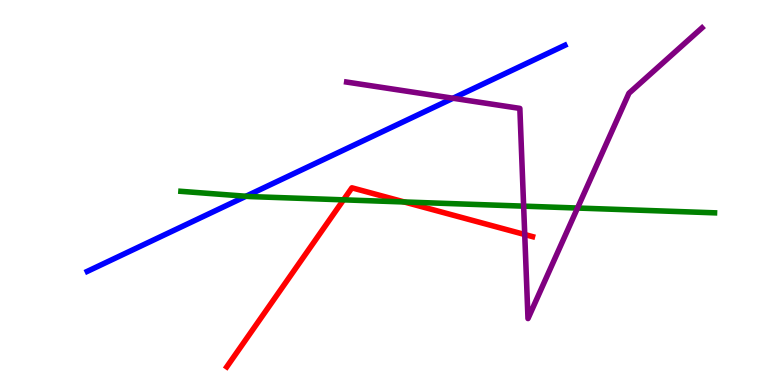[{'lines': ['blue', 'red'], 'intersections': []}, {'lines': ['green', 'red'], 'intersections': [{'x': 4.43, 'y': 4.81}, {'x': 5.22, 'y': 4.75}]}, {'lines': ['purple', 'red'], 'intersections': [{'x': 6.77, 'y': 3.91}]}, {'lines': ['blue', 'green'], 'intersections': [{'x': 3.17, 'y': 4.9}]}, {'lines': ['blue', 'purple'], 'intersections': [{'x': 5.85, 'y': 7.45}]}, {'lines': ['green', 'purple'], 'intersections': [{'x': 6.76, 'y': 4.65}, {'x': 7.45, 'y': 4.6}]}]